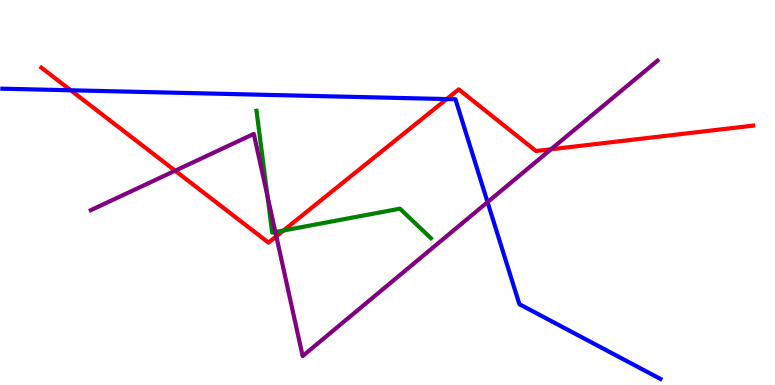[{'lines': ['blue', 'red'], 'intersections': [{'x': 0.913, 'y': 7.65}, {'x': 5.76, 'y': 7.43}]}, {'lines': ['green', 'red'], 'intersections': [{'x': 3.66, 'y': 4.01}]}, {'lines': ['purple', 'red'], 'intersections': [{'x': 2.26, 'y': 5.57}, {'x': 3.57, 'y': 3.86}, {'x': 7.11, 'y': 6.12}]}, {'lines': ['blue', 'green'], 'intersections': []}, {'lines': ['blue', 'purple'], 'intersections': [{'x': 6.29, 'y': 4.75}]}, {'lines': ['green', 'purple'], 'intersections': [{'x': 3.45, 'y': 4.91}, {'x': 3.55, 'y': 3.97}]}]